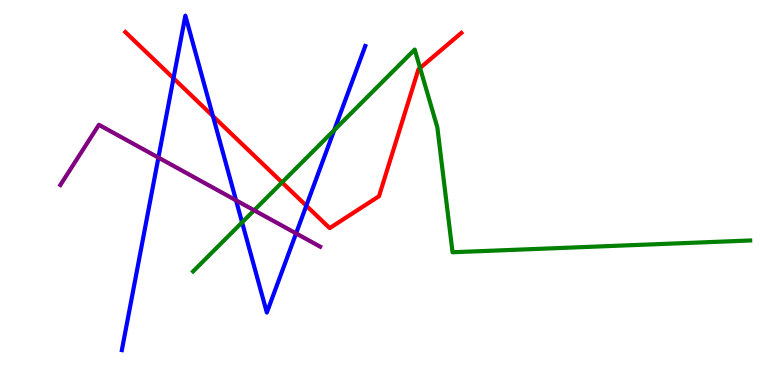[{'lines': ['blue', 'red'], 'intersections': [{'x': 2.24, 'y': 7.97}, {'x': 2.75, 'y': 6.98}, {'x': 3.95, 'y': 4.66}]}, {'lines': ['green', 'red'], 'intersections': [{'x': 3.64, 'y': 5.26}, {'x': 5.42, 'y': 8.23}]}, {'lines': ['purple', 'red'], 'intersections': []}, {'lines': ['blue', 'green'], 'intersections': [{'x': 3.12, 'y': 4.22}, {'x': 4.31, 'y': 6.62}]}, {'lines': ['blue', 'purple'], 'intersections': [{'x': 2.04, 'y': 5.91}, {'x': 3.05, 'y': 4.8}, {'x': 3.82, 'y': 3.94}]}, {'lines': ['green', 'purple'], 'intersections': [{'x': 3.28, 'y': 4.54}]}]